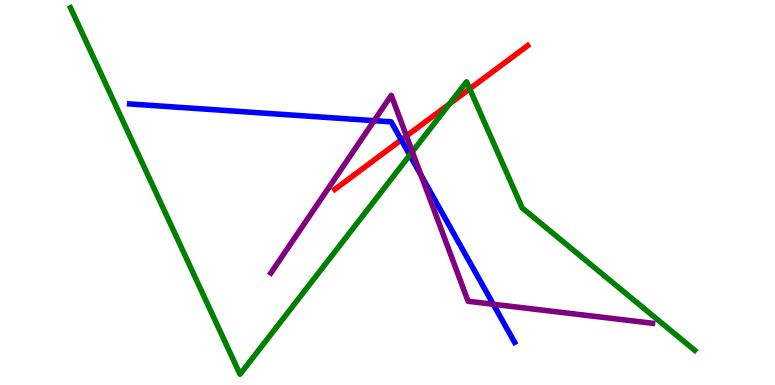[{'lines': ['blue', 'red'], 'intersections': [{'x': 5.18, 'y': 6.37}]}, {'lines': ['green', 'red'], 'intersections': [{'x': 5.8, 'y': 7.3}, {'x': 6.06, 'y': 7.69}]}, {'lines': ['purple', 'red'], 'intersections': [{'x': 5.24, 'y': 6.47}]}, {'lines': ['blue', 'green'], 'intersections': [{'x': 5.29, 'y': 5.97}]}, {'lines': ['blue', 'purple'], 'intersections': [{'x': 4.83, 'y': 6.87}, {'x': 5.43, 'y': 5.44}, {'x': 6.36, 'y': 2.1}]}, {'lines': ['green', 'purple'], 'intersections': [{'x': 5.32, 'y': 6.06}]}]